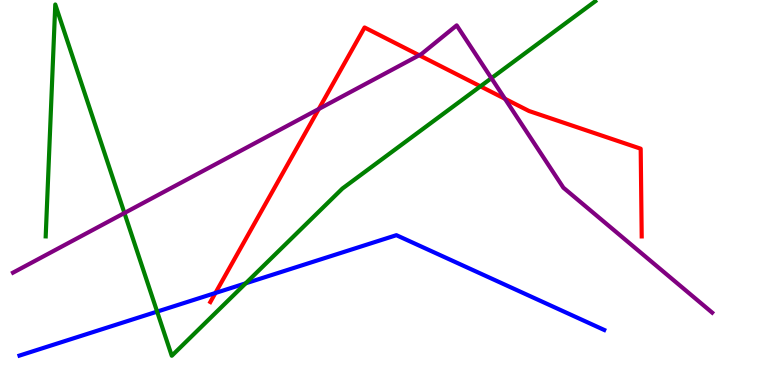[{'lines': ['blue', 'red'], 'intersections': [{'x': 2.78, 'y': 2.39}]}, {'lines': ['green', 'red'], 'intersections': [{'x': 6.2, 'y': 7.76}]}, {'lines': ['purple', 'red'], 'intersections': [{'x': 4.11, 'y': 7.17}, {'x': 5.41, 'y': 8.57}, {'x': 6.52, 'y': 7.43}]}, {'lines': ['blue', 'green'], 'intersections': [{'x': 2.03, 'y': 1.91}, {'x': 3.17, 'y': 2.64}]}, {'lines': ['blue', 'purple'], 'intersections': []}, {'lines': ['green', 'purple'], 'intersections': [{'x': 1.61, 'y': 4.47}, {'x': 6.34, 'y': 7.97}]}]